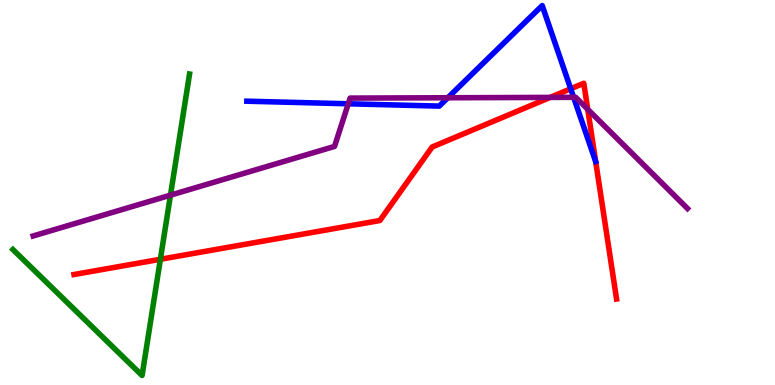[{'lines': ['blue', 'red'], 'intersections': [{'x': 7.36, 'y': 7.69}]}, {'lines': ['green', 'red'], 'intersections': [{'x': 2.07, 'y': 3.27}]}, {'lines': ['purple', 'red'], 'intersections': [{'x': 7.1, 'y': 7.47}, {'x': 7.58, 'y': 7.16}]}, {'lines': ['blue', 'green'], 'intersections': []}, {'lines': ['blue', 'purple'], 'intersections': [{'x': 4.49, 'y': 7.3}, {'x': 5.78, 'y': 7.46}, {'x': 7.4, 'y': 7.47}]}, {'lines': ['green', 'purple'], 'intersections': [{'x': 2.2, 'y': 4.93}]}]